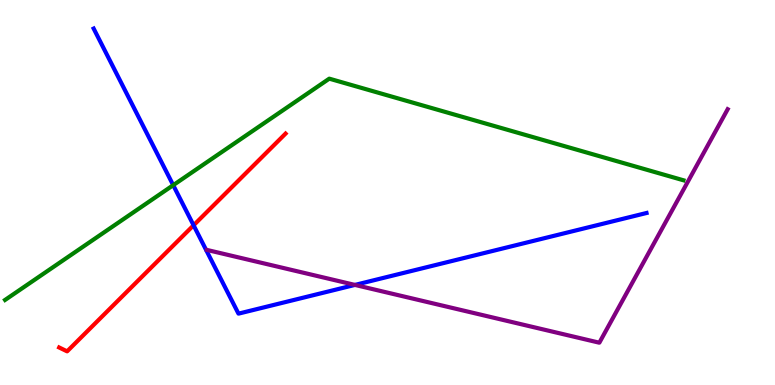[{'lines': ['blue', 'red'], 'intersections': [{'x': 2.5, 'y': 4.15}]}, {'lines': ['green', 'red'], 'intersections': []}, {'lines': ['purple', 'red'], 'intersections': []}, {'lines': ['blue', 'green'], 'intersections': [{'x': 2.24, 'y': 5.19}]}, {'lines': ['blue', 'purple'], 'intersections': [{'x': 4.58, 'y': 2.6}]}, {'lines': ['green', 'purple'], 'intersections': []}]